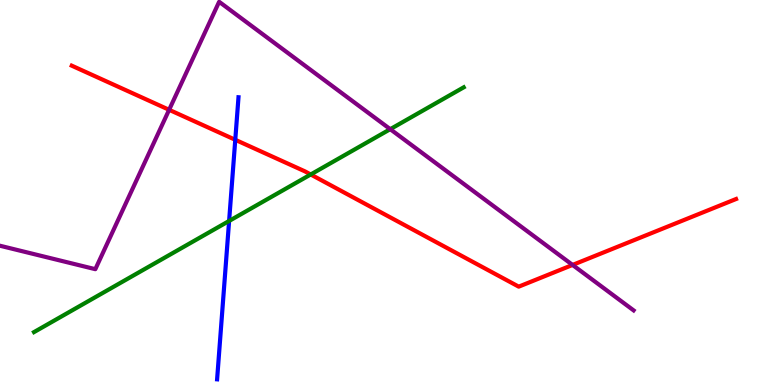[{'lines': ['blue', 'red'], 'intersections': [{'x': 3.04, 'y': 6.37}]}, {'lines': ['green', 'red'], 'intersections': [{'x': 4.01, 'y': 5.47}]}, {'lines': ['purple', 'red'], 'intersections': [{'x': 2.18, 'y': 7.15}, {'x': 7.39, 'y': 3.12}]}, {'lines': ['blue', 'green'], 'intersections': [{'x': 2.96, 'y': 4.26}]}, {'lines': ['blue', 'purple'], 'intersections': []}, {'lines': ['green', 'purple'], 'intersections': [{'x': 5.04, 'y': 6.64}]}]